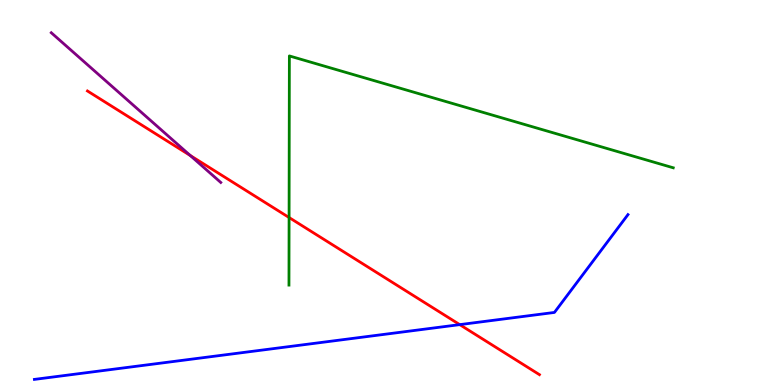[{'lines': ['blue', 'red'], 'intersections': [{'x': 5.93, 'y': 1.57}]}, {'lines': ['green', 'red'], 'intersections': [{'x': 3.73, 'y': 4.35}]}, {'lines': ['purple', 'red'], 'intersections': [{'x': 2.45, 'y': 5.96}]}, {'lines': ['blue', 'green'], 'intersections': []}, {'lines': ['blue', 'purple'], 'intersections': []}, {'lines': ['green', 'purple'], 'intersections': []}]